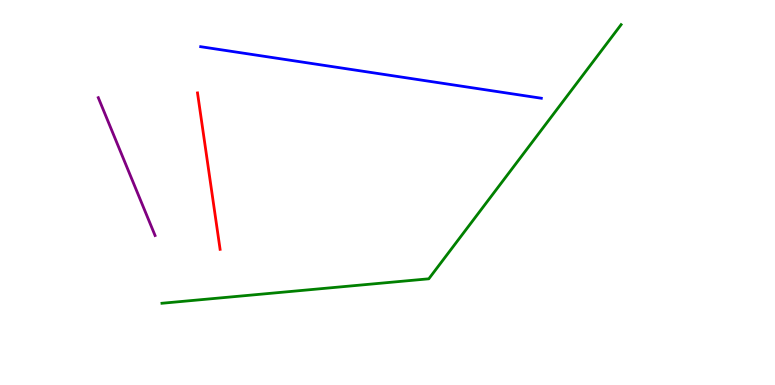[{'lines': ['blue', 'red'], 'intersections': []}, {'lines': ['green', 'red'], 'intersections': []}, {'lines': ['purple', 'red'], 'intersections': []}, {'lines': ['blue', 'green'], 'intersections': []}, {'lines': ['blue', 'purple'], 'intersections': []}, {'lines': ['green', 'purple'], 'intersections': []}]